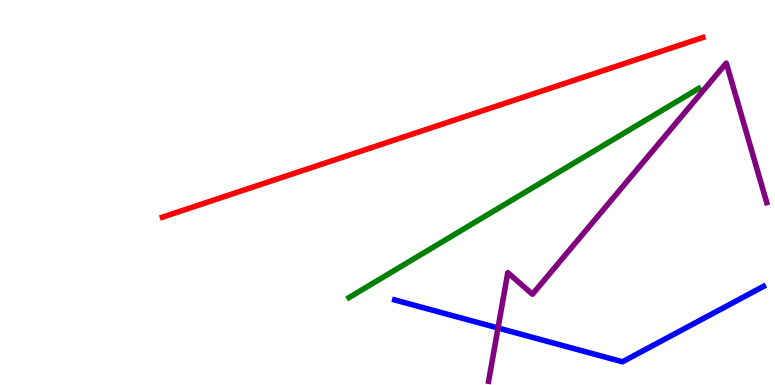[{'lines': ['blue', 'red'], 'intersections': []}, {'lines': ['green', 'red'], 'intersections': []}, {'lines': ['purple', 'red'], 'intersections': []}, {'lines': ['blue', 'green'], 'intersections': []}, {'lines': ['blue', 'purple'], 'intersections': [{'x': 6.43, 'y': 1.48}]}, {'lines': ['green', 'purple'], 'intersections': []}]